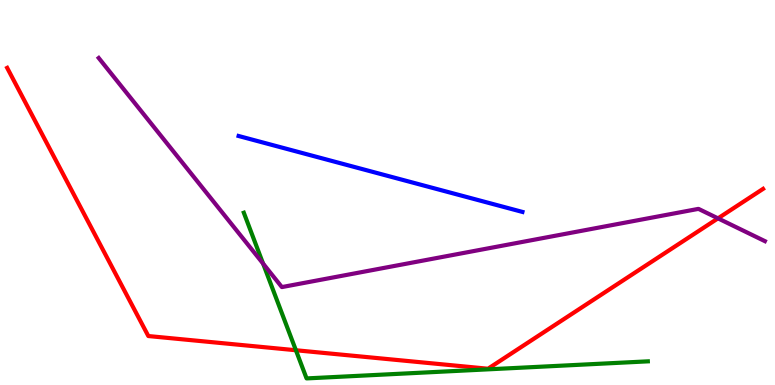[{'lines': ['blue', 'red'], 'intersections': []}, {'lines': ['green', 'red'], 'intersections': [{'x': 3.82, 'y': 0.903}]}, {'lines': ['purple', 'red'], 'intersections': [{'x': 9.26, 'y': 4.33}]}, {'lines': ['blue', 'green'], 'intersections': []}, {'lines': ['blue', 'purple'], 'intersections': []}, {'lines': ['green', 'purple'], 'intersections': [{'x': 3.39, 'y': 3.15}]}]